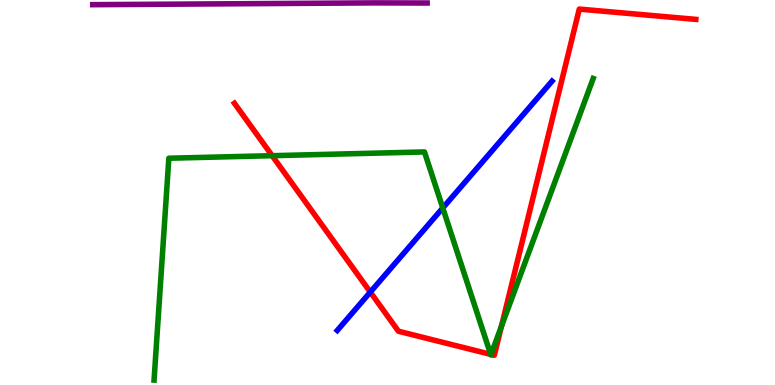[{'lines': ['blue', 'red'], 'intersections': [{'x': 4.78, 'y': 2.41}]}, {'lines': ['green', 'red'], 'intersections': [{'x': 3.51, 'y': 5.96}, {'x': 6.33, 'y': 0.796}, {'x': 6.34, 'y': 0.793}, {'x': 6.47, 'y': 1.52}]}, {'lines': ['purple', 'red'], 'intersections': []}, {'lines': ['blue', 'green'], 'intersections': [{'x': 5.71, 'y': 4.6}]}, {'lines': ['blue', 'purple'], 'intersections': []}, {'lines': ['green', 'purple'], 'intersections': []}]